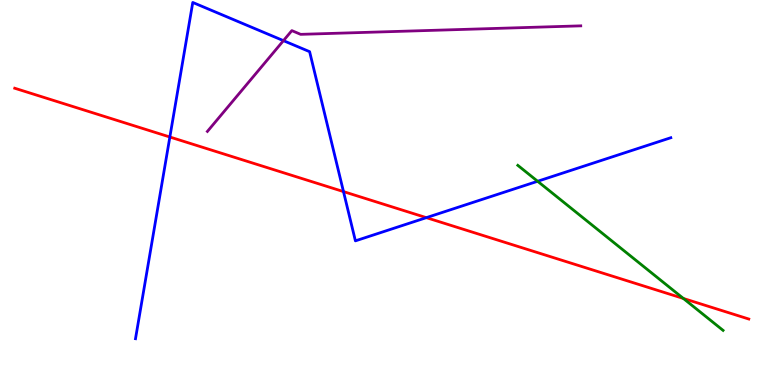[{'lines': ['blue', 'red'], 'intersections': [{'x': 2.19, 'y': 6.44}, {'x': 4.43, 'y': 5.02}, {'x': 5.5, 'y': 4.35}]}, {'lines': ['green', 'red'], 'intersections': [{'x': 8.82, 'y': 2.25}]}, {'lines': ['purple', 'red'], 'intersections': []}, {'lines': ['blue', 'green'], 'intersections': [{'x': 6.94, 'y': 5.29}]}, {'lines': ['blue', 'purple'], 'intersections': [{'x': 3.66, 'y': 8.94}]}, {'lines': ['green', 'purple'], 'intersections': []}]